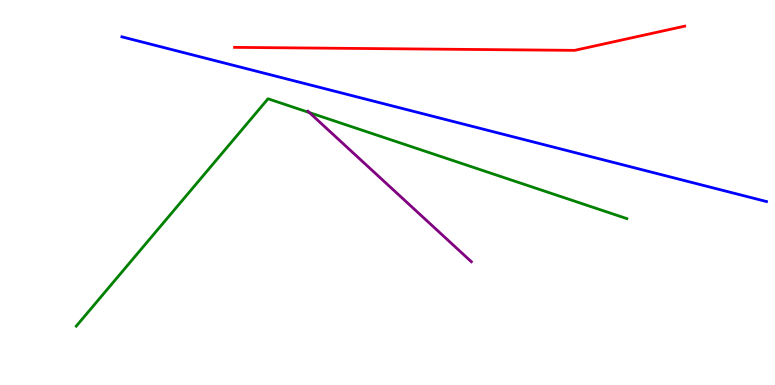[{'lines': ['blue', 'red'], 'intersections': []}, {'lines': ['green', 'red'], 'intersections': []}, {'lines': ['purple', 'red'], 'intersections': []}, {'lines': ['blue', 'green'], 'intersections': []}, {'lines': ['blue', 'purple'], 'intersections': []}, {'lines': ['green', 'purple'], 'intersections': [{'x': 3.99, 'y': 7.08}]}]